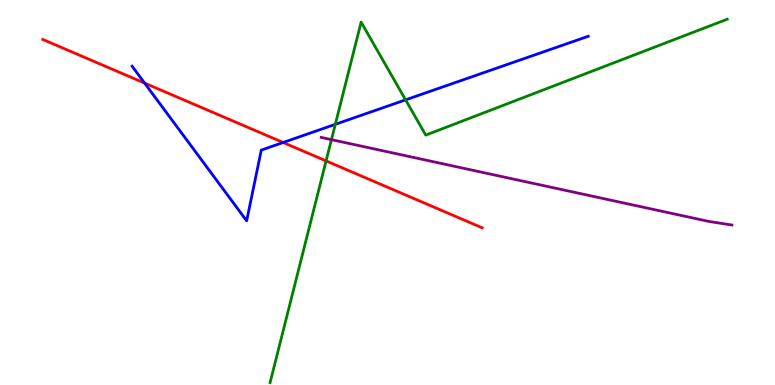[{'lines': ['blue', 'red'], 'intersections': [{'x': 1.87, 'y': 7.84}, {'x': 3.65, 'y': 6.3}]}, {'lines': ['green', 'red'], 'intersections': [{'x': 4.21, 'y': 5.82}]}, {'lines': ['purple', 'red'], 'intersections': []}, {'lines': ['blue', 'green'], 'intersections': [{'x': 4.33, 'y': 6.77}, {'x': 5.23, 'y': 7.41}]}, {'lines': ['blue', 'purple'], 'intersections': []}, {'lines': ['green', 'purple'], 'intersections': [{'x': 4.28, 'y': 6.37}]}]